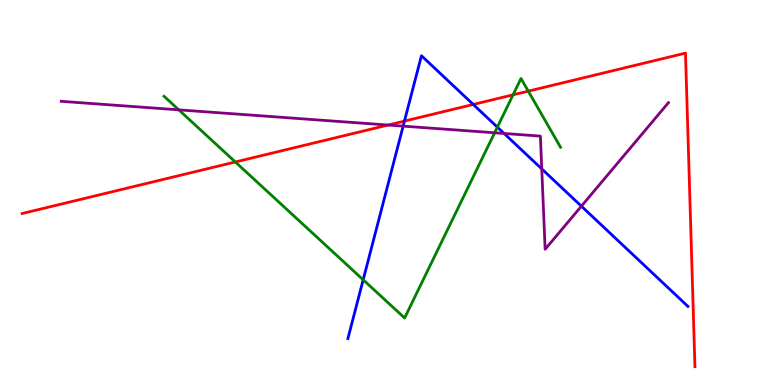[{'lines': ['blue', 'red'], 'intersections': [{'x': 5.22, 'y': 6.85}, {'x': 6.11, 'y': 7.29}]}, {'lines': ['green', 'red'], 'intersections': [{'x': 3.04, 'y': 5.79}, {'x': 6.62, 'y': 7.54}, {'x': 6.82, 'y': 7.63}]}, {'lines': ['purple', 'red'], 'intersections': [{'x': 5.01, 'y': 6.75}]}, {'lines': ['blue', 'green'], 'intersections': [{'x': 4.69, 'y': 2.73}, {'x': 6.42, 'y': 6.7}]}, {'lines': ['blue', 'purple'], 'intersections': [{'x': 5.2, 'y': 6.72}, {'x': 6.5, 'y': 6.53}, {'x': 6.99, 'y': 5.61}, {'x': 7.5, 'y': 4.64}]}, {'lines': ['green', 'purple'], 'intersections': [{'x': 2.31, 'y': 7.15}, {'x': 6.38, 'y': 6.55}]}]